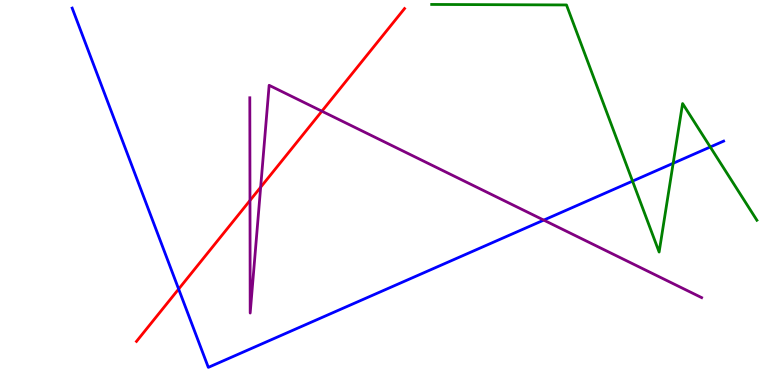[{'lines': ['blue', 'red'], 'intersections': [{'x': 2.31, 'y': 2.49}]}, {'lines': ['green', 'red'], 'intersections': []}, {'lines': ['purple', 'red'], 'intersections': [{'x': 3.23, 'y': 4.79}, {'x': 3.36, 'y': 5.14}, {'x': 4.15, 'y': 7.11}]}, {'lines': ['blue', 'green'], 'intersections': [{'x': 8.16, 'y': 5.3}, {'x': 8.69, 'y': 5.76}, {'x': 9.16, 'y': 6.18}]}, {'lines': ['blue', 'purple'], 'intersections': [{'x': 7.02, 'y': 4.28}]}, {'lines': ['green', 'purple'], 'intersections': []}]